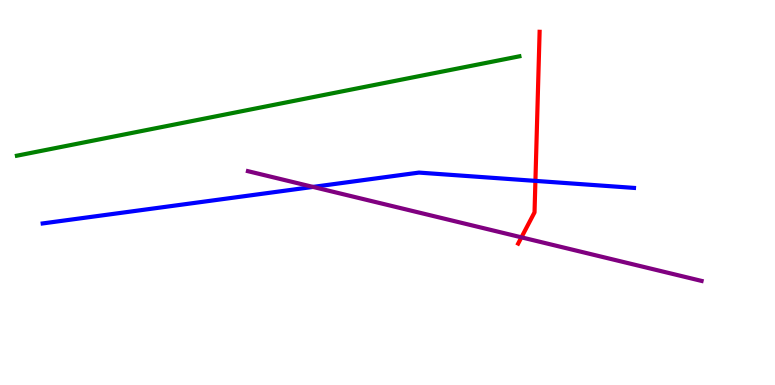[{'lines': ['blue', 'red'], 'intersections': [{'x': 6.91, 'y': 5.3}]}, {'lines': ['green', 'red'], 'intersections': []}, {'lines': ['purple', 'red'], 'intersections': [{'x': 6.73, 'y': 3.84}]}, {'lines': ['blue', 'green'], 'intersections': []}, {'lines': ['blue', 'purple'], 'intersections': [{'x': 4.04, 'y': 5.15}]}, {'lines': ['green', 'purple'], 'intersections': []}]